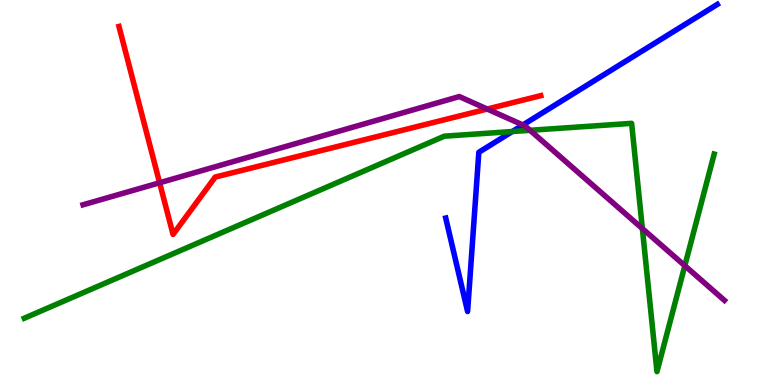[{'lines': ['blue', 'red'], 'intersections': []}, {'lines': ['green', 'red'], 'intersections': []}, {'lines': ['purple', 'red'], 'intersections': [{'x': 2.06, 'y': 5.25}, {'x': 6.29, 'y': 7.17}]}, {'lines': ['blue', 'green'], 'intersections': [{'x': 6.61, 'y': 6.58}]}, {'lines': ['blue', 'purple'], 'intersections': [{'x': 6.75, 'y': 6.75}]}, {'lines': ['green', 'purple'], 'intersections': [{'x': 6.84, 'y': 6.62}, {'x': 8.29, 'y': 4.06}, {'x': 8.84, 'y': 3.1}]}]